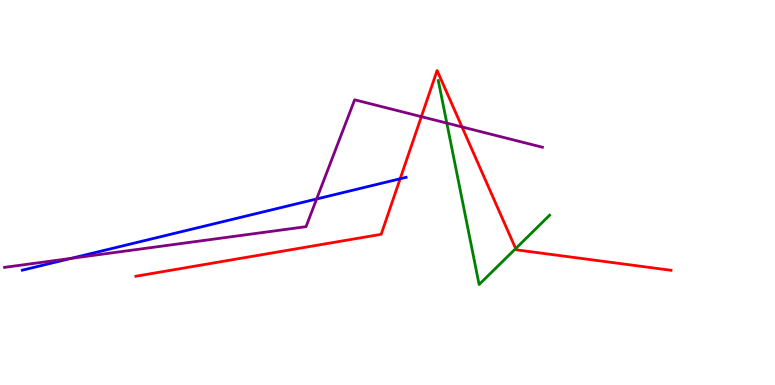[{'lines': ['blue', 'red'], 'intersections': [{'x': 5.16, 'y': 5.36}]}, {'lines': ['green', 'red'], 'intersections': [{'x': 6.65, 'y': 3.54}]}, {'lines': ['purple', 'red'], 'intersections': [{'x': 5.44, 'y': 6.97}, {'x': 5.96, 'y': 6.7}]}, {'lines': ['blue', 'green'], 'intersections': []}, {'lines': ['blue', 'purple'], 'intersections': [{'x': 0.917, 'y': 3.29}, {'x': 4.09, 'y': 4.83}]}, {'lines': ['green', 'purple'], 'intersections': [{'x': 5.77, 'y': 6.8}]}]